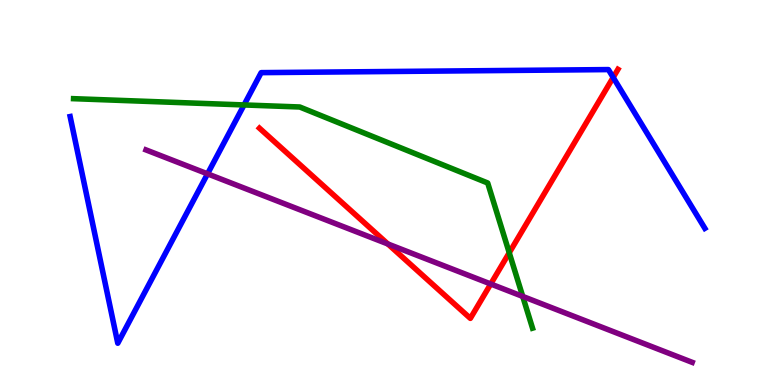[{'lines': ['blue', 'red'], 'intersections': [{'x': 7.91, 'y': 7.99}]}, {'lines': ['green', 'red'], 'intersections': [{'x': 6.57, 'y': 3.43}]}, {'lines': ['purple', 'red'], 'intersections': [{'x': 5.0, 'y': 3.66}, {'x': 6.33, 'y': 2.62}]}, {'lines': ['blue', 'green'], 'intersections': [{'x': 3.15, 'y': 7.27}]}, {'lines': ['blue', 'purple'], 'intersections': [{'x': 2.68, 'y': 5.48}]}, {'lines': ['green', 'purple'], 'intersections': [{'x': 6.74, 'y': 2.3}]}]